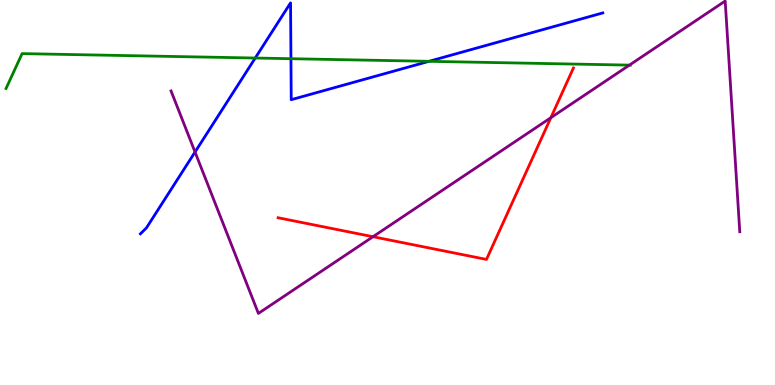[{'lines': ['blue', 'red'], 'intersections': []}, {'lines': ['green', 'red'], 'intersections': []}, {'lines': ['purple', 'red'], 'intersections': [{'x': 4.81, 'y': 3.85}, {'x': 7.11, 'y': 6.94}]}, {'lines': ['blue', 'green'], 'intersections': [{'x': 3.29, 'y': 8.49}, {'x': 3.75, 'y': 8.48}, {'x': 5.54, 'y': 8.41}]}, {'lines': ['blue', 'purple'], 'intersections': [{'x': 2.52, 'y': 6.05}]}, {'lines': ['green', 'purple'], 'intersections': [{'x': 8.12, 'y': 8.31}]}]